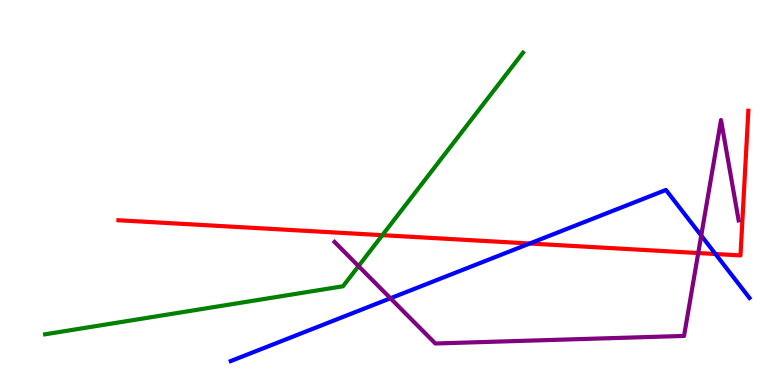[{'lines': ['blue', 'red'], 'intersections': [{'x': 6.84, 'y': 3.68}, {'x': 9.23, 'y': 3.4}]}, {'lines': ['green', 'red'], 'intersections': [{'x': 4.93, 'y': 3.89}]}, {'lines': ['purple', 'red'], 'intersections': [{'x': 9.01, 'y': 3.43}]}, {'lines': ['blue', 'green'], 'intersections': []}, {'lines': ['blue', 'purple'], 'intersections': [{'x': 5.04, 'y': 2.25}, {'x': 9.05, 'y': 3.88}]}, {'lines': ['green', 'purple'], 'intersections': [{'x': 4.63, 'y': 3.09}]}]